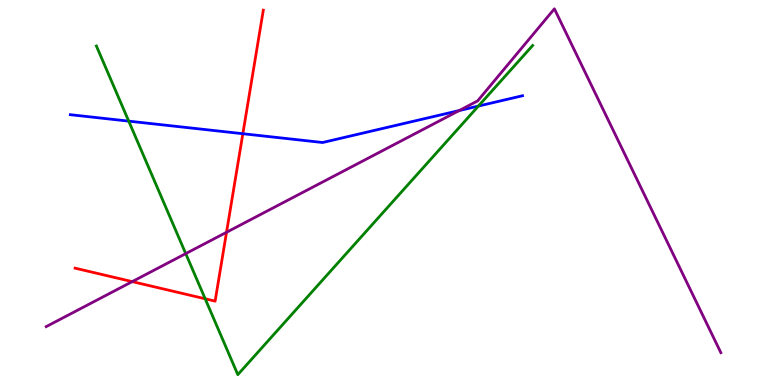[{'lines': ['blue', 'red'], 'intersections': [{'x': 3.13, 'y': 6.53}]}, {'lines': ['green', 'red'], 'intersections': [{'x': 2.65, 'y': 2.24}]}, {'lines': ['purple', 'red'], 'intersections': [{'x': 1.71, 'y': 2.69}, {'x': 2.92, 'y': 3.97}]}, {'lines': ['blue', 'green'], 'intersections': [{'x': 1.66, 'y': 6.85}, {'x': 6.17, 'y': 7.24}]}, {'lines': ['blue', 'purple'], 'intersections': [{'x': 5.92, 'y': 7.13}]}, {'lines': ['green', 'purple'], 'intersections': [{'x': 2.4, 'y': 3.41}]}]